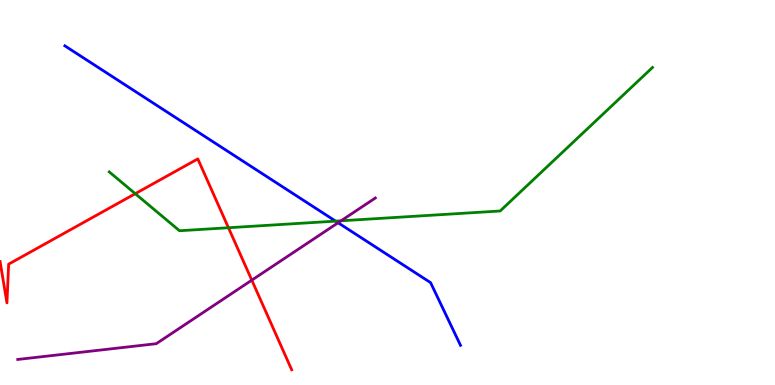[{'lines': ['blue', 'red'], 'intersections': []}, {'lines': ['green', 'red'], 'intersections': [{'x': 1.75, 'y': 4.97}, {'x': 2.95, 'y': 4.08}]}, {'lines': ['purple', 'red'], 'intersections': [{'x': 3.25, 'y': 2.72}]}, {'lines': ['blue', 'green'], 'intersections': [{'x': 4.33, 'y': 4.26}]}, {'lines': ['blue', 'purple'], 'intersections': [{'x': 4.36, 'y': 4.21}]}, {'lines': ['green', 'purple'], 'intersections': [{'x': 4.4, 'y': 4.27}]}]